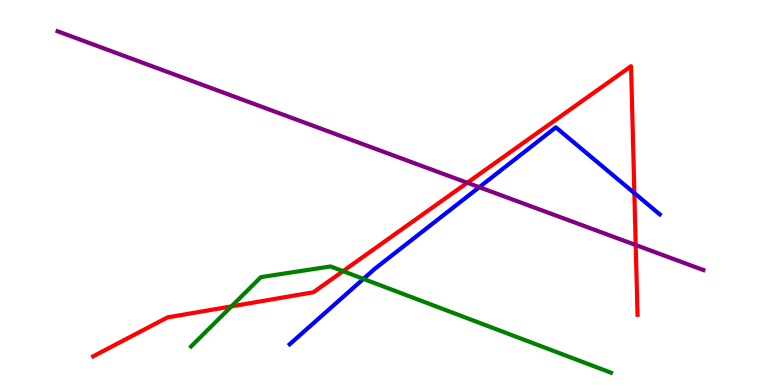[{'lines': ['blue', 'red'], 'intersections': [{'x': 8.19, 'y': 4.98}]}, {'lines': ['green', 'red'], 'intersections': [{'x': 2.99, 'y': 2.04}, {'x': 4.43, 'y': 2.96}]}, {'lines': ['purple', 'red'], 'intersections': [{'x': 6.03, 'y': 5.25}, {'x': 8.2, 'y': 3.64}]}, {'lines': ['blue', 'green'], 'intersections': [{'x': 4.69, 'y': 2.76}]}, {'lines': ['blue', 'purple'], 'intersections': [{'x': 6.18, 'y': 5.14}]}, {'lines': ['green', 'purple'], 'intersections': []}]